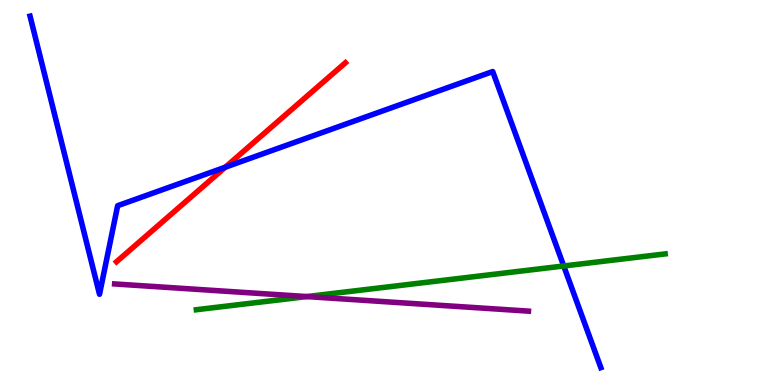[{'lines': ['blue', 'red'], 'intersections': [{'x': 2.91, 'y': 5.66}]}, {'lines': ['green', 'red'], 'intersections': []}, {'lines': ['purple', 'red'], 'intersections': []}, {'lines': ['blue', 'green'], 'intersections': [{'x': 7.27, 'y': 3.09}]}, {'lines': ['blue', 'purple'], 'intersections': []}, {'lines': ['green', 'purple'], 'intersections': [{'x': 3.96, 'y': 2.3}]}]